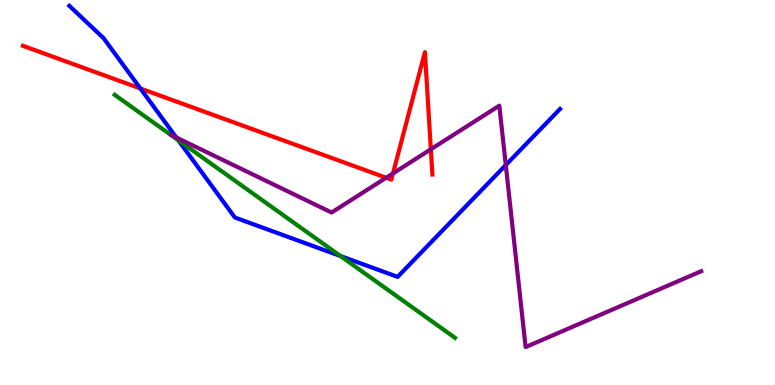[{'lines': ['blue', 'red'], 'intersections': [{'x': 1.81, 'y': 7.7}]}, {'lines': ['green', 'red'], 'intersections': []}, {'lines': ['purple', 'red'], 'intersections': [{'x': 4.98, 'y': 5.38}, {'x': 5.07, 'y': 5.5}, {'x': 5.56, 'y': 6.12}]}, {'lines': ['blue', 'green'], 'intersections': [{'x': 2.3, 'y': 6.36}, {'x': 4.39, 'y': 3.35}]}, {'lines': ['blue', 'purple'], 'intersections': [{'x': 2.27, 'y': 6.43}, {'x': 6.53, 'y': 5.71}]}, {'lines': ['green', 'purple'], 'intersections': []}]